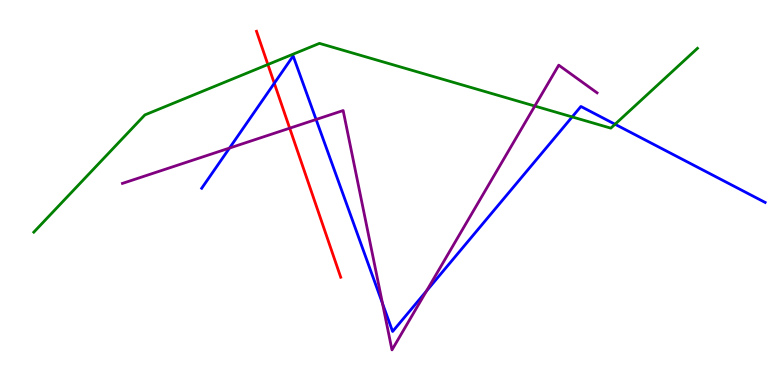[{'lines': ['blue', 'red'], 'intersections': [{'x': 3.54, 'y': 7.84}]}, {'lines': ['green', 'red'], 'intersections': [{'x': 3.46, 'y': 8.32}]}, {'lines': ['purple', 'red'], 'intersections': [{'x': 3.74, 'y': 6.67}]}, {'lines': ['blue', 'green'], 'intersections': [{'x': 7.38, 'y': 6.96}, {'x': 7.94, 'y': 6.77}]}, {'lines': ['blue', 'purple'], 'intersections': [{'x': 2.96, 'y': 6.15}, {'x': 4.08, 'y': 6.9}, {'x': 4.94, 'y': 2.12}, {'x': 5.5, 'y': 2.44}]}, {'lines': ['green', 'purple'], 'intersections': [{'x': 6.9, 'y': 7.25}]}]